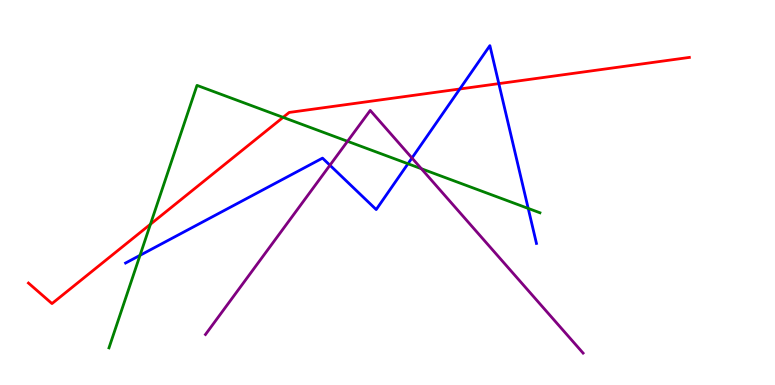[{'lines': ['blue', 'red'], 'intersections': [{'x': 5.93, 'y': 7.69}, {'x': 6.44, 'y': 7.83}]}, {'lines': ['green', 'red'], 'intersections': [{'x': 1.94, 'y': 4.18}, {'x': 3.65, 'y': 6.95}]}, {'lines': ['purple', 'red'], 'intersections': []}, {'lines': ['blue', 'green'], 'intersections': [{'x': 1.81, 'y': 3.37}, {'x': 5.26, 'y': 5.75}, {'x': 6.82, 'y': 4.59}]}, {'lines': ['blue', 'purple'], 'intersections': [{'x': 4.26, 'y': 5.71}, {'x': 5.32, 'y': 5.9}]}, {'lines': ['green', 'purple'], 'intersections': [{'x': 4.48, 'y': 6.33}, {'x': 5.44, 'y': 5.62}]}]